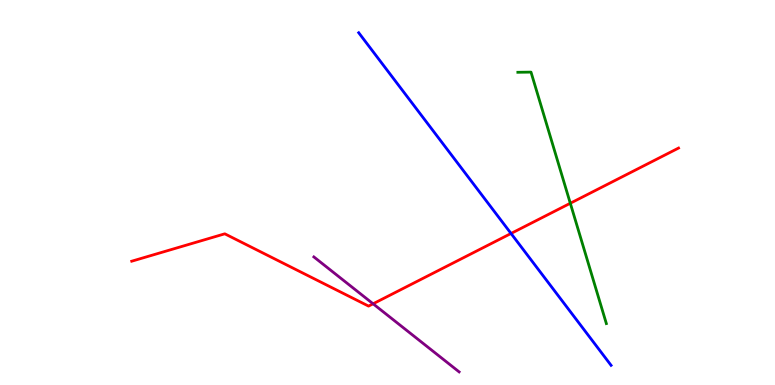[{'lines': ['blue', 'red'], 'intersections': [{'x': 6.59, 'y': 3.94}]}, {'lines': ['green', 'red'], 'intersections': [{'x': 7.36, 'y': 4.72}]}, {'lines': ['purple', 'red'], 'intersections': [{'x': 4.81, 'y': 2.11}]}, {'lines': ['blue', 'green'], 'intersections': []}, {'lines': ['blue', 'purple'], 'intersections': []}, {'lines': ['green', 'purple'], 'intersections': []}]